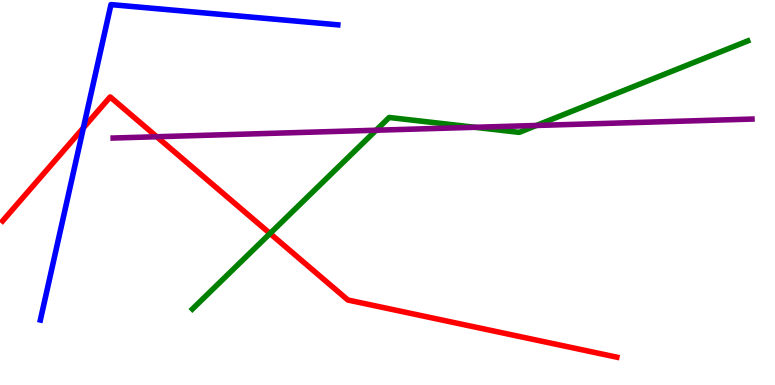[{'lines': ['blue', 'red'], 'intersections': [{'x': 1.08, 'y': 6.68}]}, {'lines': ['green', 'red'], 'intersections': [{'x': 3.48, 'y': 3.94}]}, {'lines': ['purple', 'red'], 'intersections': [{'x': 2.02, 'y': 6.45}]}, {'lines': ['blue', 'green'], 'intersections': []}, {'lines': ['blue', 'purple'], 'intersections': []}, {'lines': ['green', 'purple'], 'intersections': [{'x': 4.85, 'y': 6.62}, {'x': 6.13, 'y': 6.69}, {'x': 6.92, 'y': 6.74}]}]